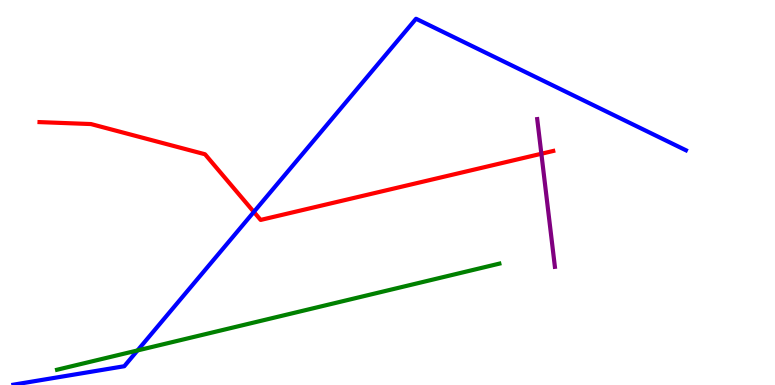[{'lines': ['blue', 'red'], 'intersections': [{'x': 3.28, 'y': 4.5}]}, {'lines': ['green', 'red'], 'intersections': []}, {'lines': ['purple', 'red'], 'intersections': [{'x': 6.99, 'y': 6.01}]}, {'lines': ['blue', 'green'], 'intersections': [{'x': 1.77, 'y': 0.898}]}, {'lines': ['blue', 'purple'], 'intersections': []}, {'lines': ['green', 'purple'], 'intersections': []}]